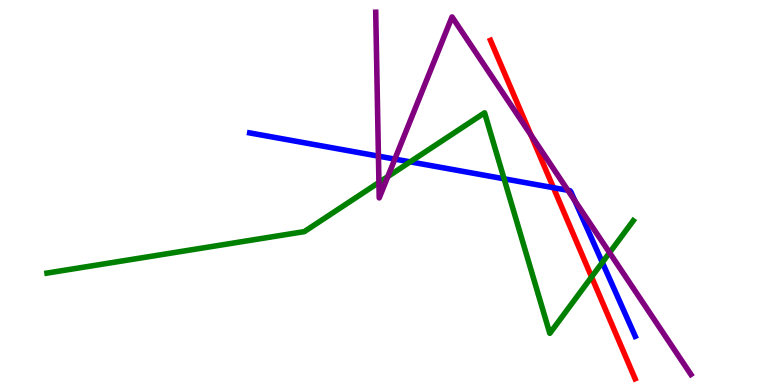[{'lines': ['blue', 'red'], 'intersections': [{'x': 7.14, 'y': 5.12}]}, {'lines': ['green', 'red'], 'intersections': [{'x': 7.63, 'y': 2.81}]}, {'lines': ['purple', 'red'], 'intersections': [{'x': 6.85, 'y': 6.49}]}, {'lines': ['blue', 'green'], 'intersections': [{'x': 5.29, 'y': 5.8}, {'x': 6.5, 'y': 5.36}, {'x': 7.77, 'y': 3.18}]}, {'lines': ['blue', 'purple'], 'intersections': [{'x': 4.88, 'y': 5.94}, {'x': 5.09, 'y': 5.87}, {'x': 7.33, 'y': 5.06}, {'x': 7.42, 'y': 4.79}]}, {'lines': ['green', 'purple'], 'intersections': [{'x': 4.89, 'y': 5.26}, {'x': 5.0, 'y': 5.41}, {'x': 7.87, 'y': 3.44}]}]